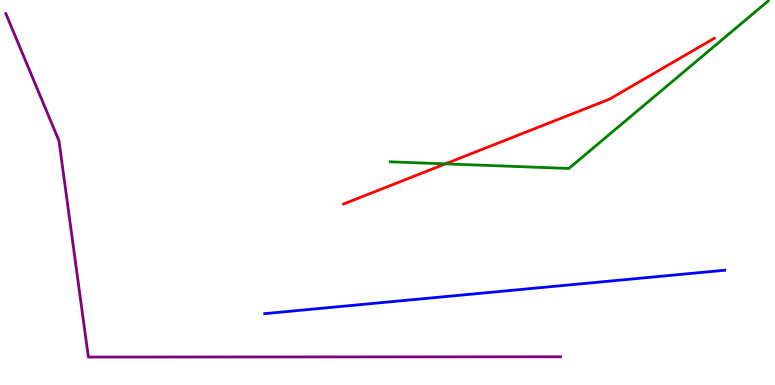[{'lines': ['blue', 'red'], 'intersections': []}, {'lines': ['green', 'red'], 'intersections': [{'x': 5.75, 'y': 5.74}]}, {'lines': ['purple', 'red'], 'intersections': []}, {'lines': ['blue', 'green'], 'intersections': []}, {'lines': ['blue', 'purple'], 'intersections': []}, {'lines': ['green', 'purple'], 'intersections': []}]